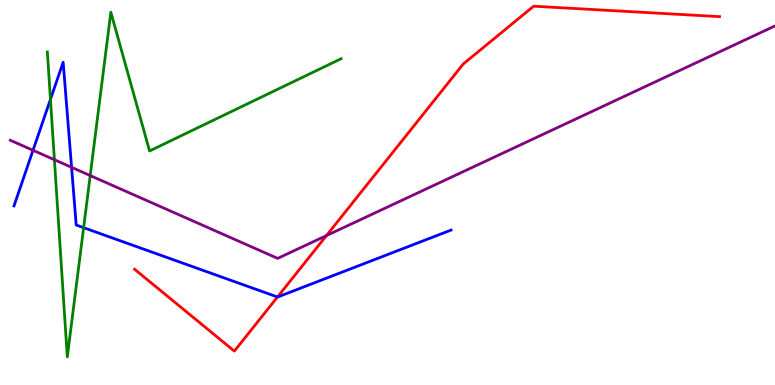[{'lines': ['blue', 'red'], 'intersections': [{'x': 3.58, 'y': 2.29}]}, {'lines': ['green', 'red'], 'intersections': []}, {'lines': ['purple', 'red'], 'intersections': [{'x': 4.21, 'y': 3.88}]}, {'lines': ['blue', 'green'], 'intersections': [{'x': 0.651, 'y': 7.42}, {'x': 1.08, 'y': 4.09}]}, {'lines': ['blue', 'purple'], 'intersections': [{'x': 0.426, 'y': 6.1}, {'x': 0.924, 'y': 5.65}]}, {'lines': ['green', 'purple'], 'intersections': [{'x': 0.702, 'y': 5.85}, {'x': 1.16, 'y': 5.44}]}]